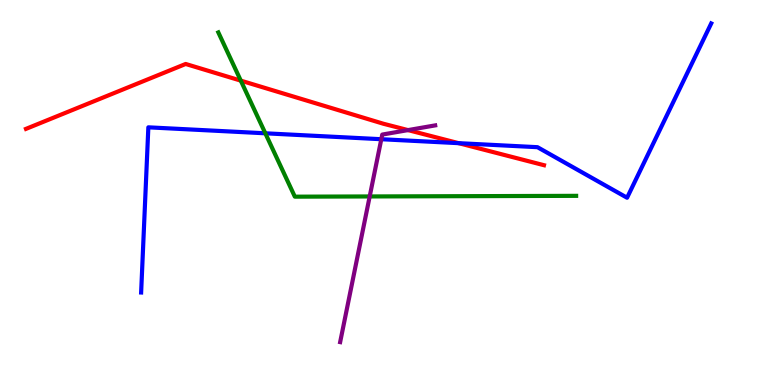[{'lines': ['blue', 'red'], 'intersections': [{'x': 5.92, 'y': 6.28}]}, {'lines': ['green', 'red'], 'intersections': [{'x': 3.11, 'y': 7.91}]}, {'lines': ['purple', 'red'], 'intersections': [{'x': 5.26, 'y': 6.62}]}, {'lines': ['blue', 'green'], 'intersections': [{'x': 3.42, 'y': 6.54}]}, {'lines': ['blue', 'purple'], 'intersections': [{'x': 4.92, 'y': 6.38}]}, {'lines': ['green', 'purple'], 'intersections': [{'x': 4.77, 'y': 4.9}]}]